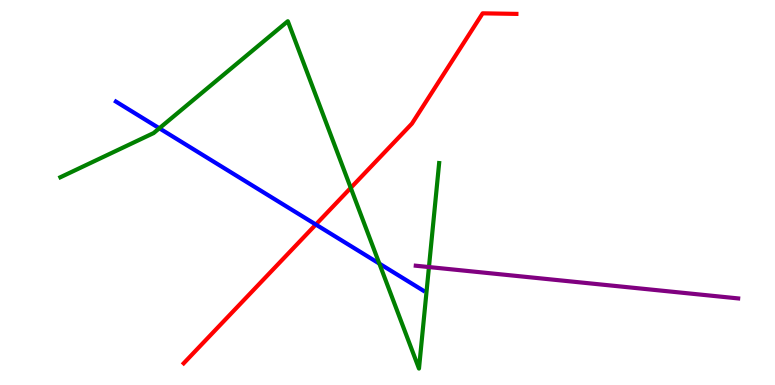[{'lines': ['blue', 'red'], 'intersections': [{'x': 4.08, 'y': 4.17}]}, {'lines': ['green', 'red'], 'intersections': [{'x': 4.53, 'y': 5.12}]}, {'lines': ['purple', 'red'], 'intersections': []}, {'lines': ['blue', 'green'], 'intersections': [{'x': 2.06, 'y': 6.67}, {'x': 4.89, 'y': 3.15}]}, {'lines': ['blue', 'purple'], 'intersections': []}, {'lines': ['green', 'purple'], 'intersections': [{'x': 5.53, 'y': 3.06}]}]